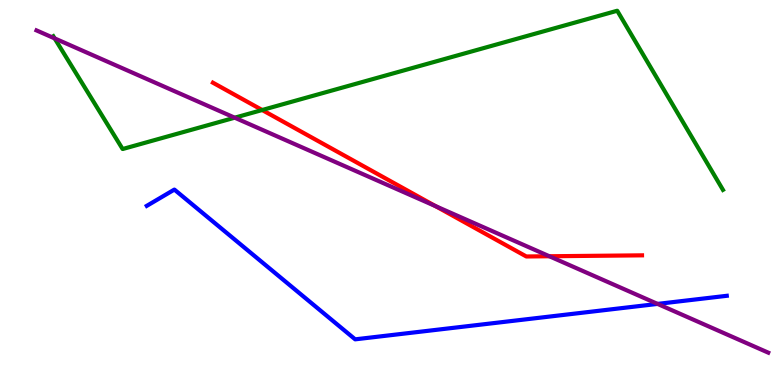[{'lines': ['blue', 'red'], 'intersections': []}, {'lines': ['green', 'red'], 'intersections': [{'x': 3.38, 'y': 7.14}]}, {'lines': ['purple', 'red'], 'intersections': [{'x': 5.62, 'y': 4.65}, {'x': 7.09, 'y': 3.34}]}, {'lines': ['blue', 'green'], 'intersections': []}, {'lines': ['blue', 'purple'], 'intersections': [{'x': 8.48, 'y': 2.11}]}, {'lines': ['green', 'purple'], 'intersections': [{'x': 0.705, 'y': 9.0}, {'x': 3.03, 'y': 6.94}]}]